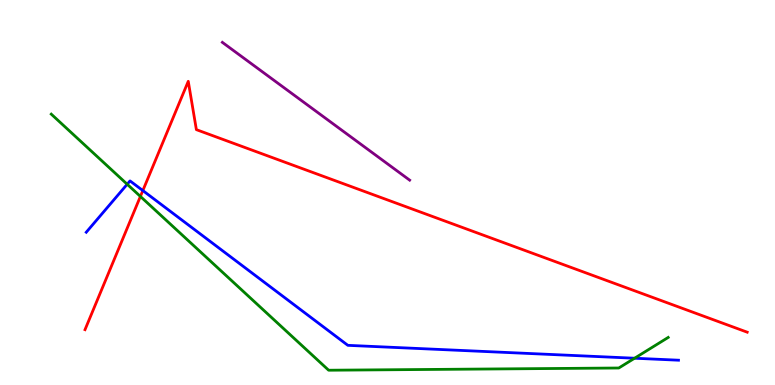[{'lines': ['blue', 'red'], 'intersections': [{'x': 1.84, 'y': 5.05}]}, {'lines': ['green', 'red'], 'intersections': [{'x': 1.81, 'y': 4.9}]}, {'lines': ['purple', 'red'], 'intersections': []}, {'lines': ['blue', 'green'], 'intersections': [{'x': 1.64, 'y': 5.21}, {'x': 8.19, 'y': 0.695}]}, {'lines': ['blue', 'purple'], 'intersections': []}, {'lines': ['green', 'purple'], 'intersections': []}]